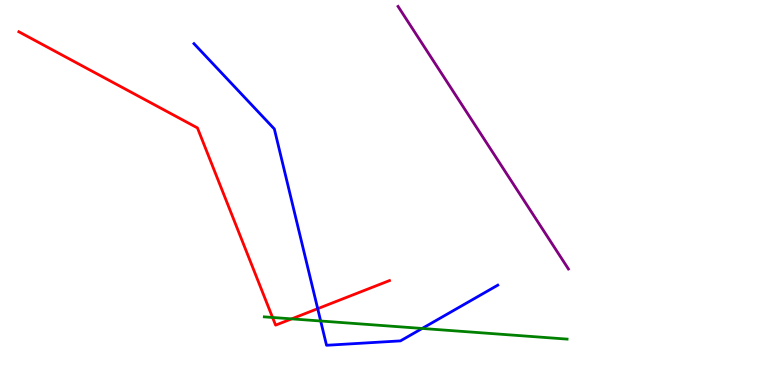[{'lines': ['blue', 'red'], 'intersections': [{'x': 4.1, 'y': 1.98}]}, {'lines': ['green', 'red'], 'intersections': [{'x': 3.52, 'y': 1.75}, {'x': 3.76, 'y': 1.72}]}, {'lines': ['purple', 'red'], 'intersections': []}, {'lines': ['blue', 'green'], 'intersections': [{'x': 4.14, 'y': 1.66}, {'x': 5.45, 'y': 1.47}]}, {'lines': ['blue', 'purple'], 'intersections': []}, {'lines': ['green', 'purple'], 'intersections': []}]